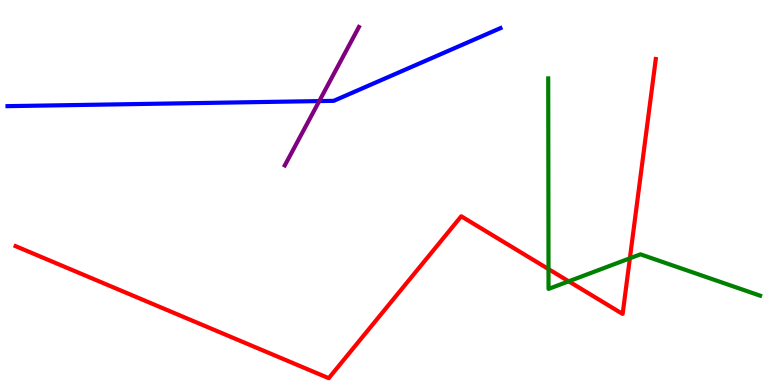[{'lines': ['blue', 'red'], 'intersections': []}, {'lines': ['green', 'red'], 'intersections': [{'x': 7.08, 'y': 3.01}, {'x': 7.34, 'y': 2.69}, {'x': 8.13, 'y': 3.29}]}, {'lines': ['purple', 'red'], 'intersections': []}, {'lines': ['blue', 'green'], 'intersections': []}, {'lines': ['blue', 'purple'], 'intersections': [{'x': 4.12, 'y': 7.37}]}, {'lines': ['green', 'purple'], 'intersections': []}]